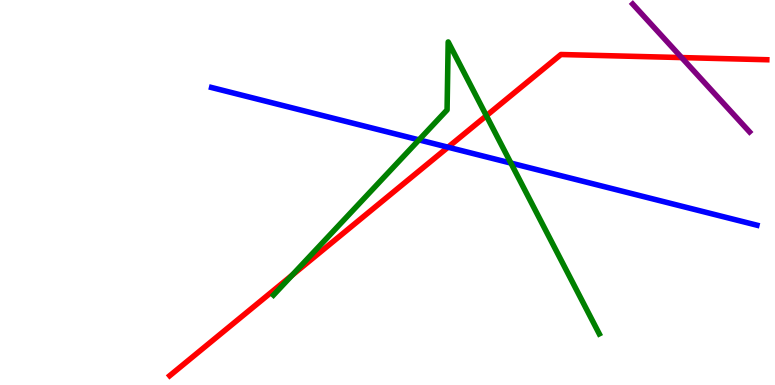[{'lines': ['blue', 'red'], 'intersections': [{'x': 5.78, 'y': 6.18}]}, {'lines': ['green', 'red'], 'intersections': [{'x': 3.77, 'y': 2.85}, {'x': 6.28, 'y': 6.99}]}, {'lines': ['purple', 'red'], 'intersections': [{'x': 8.8, 'y': 8.5}]}, {'lines': ['blue', 'green'], 'intersections': [{'x': 5.41, 'y': 6.37}, {'x': 6.59, 'y': 5.76}]}, {'lines': ['blue', 'purple'], 'intersections': []}, {'lines': ['green', 'purple'], 'intersections': []}]